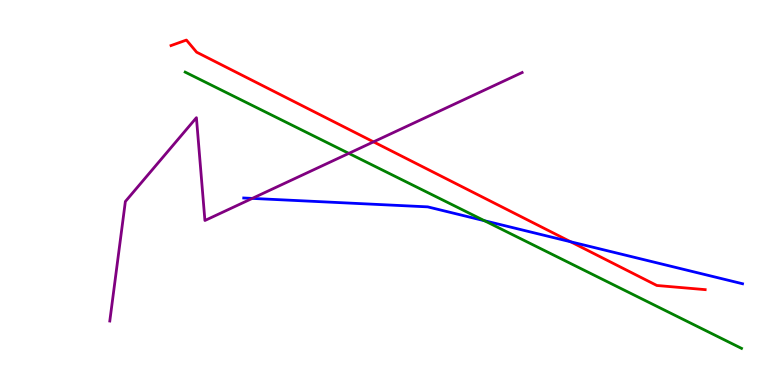[{'lines': ['blue', 'red'], 'intersections': [{'x': 7.36, 'y': 3.72}]}, {'lines': ['green', 'red'], 'intersections': []}, {'lines': ['purple', 'red'], 'intersections': [{'x': 4.82, 'y': 6.32}]}, {'lines': ['blue', 'green'], 'intersections': [{'x': 6.25, 'y': 4.27}]}, {'lines': ['blue', 'purple'], 'intersections': [{'x': 3.26, 'y': 4.85}]}, {'lines': ['green', 'purple'], 'intersections': [{'x': 4.5, 'y': 6.02}]}]